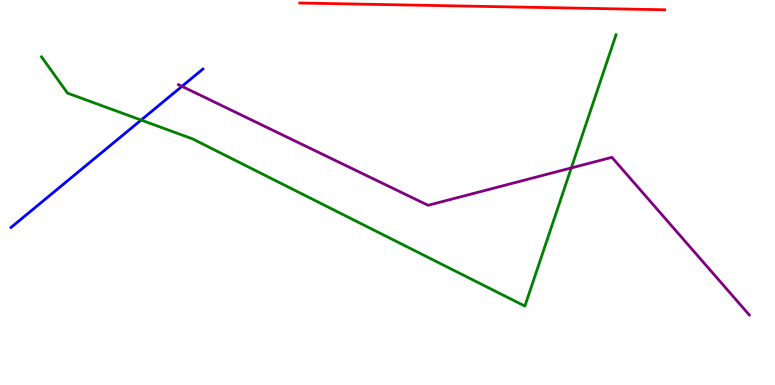[{'lines': ['blue', 'red'], 'intersections': []}, {'lines': ['green', 'red'], 'intersections': []}, {'lines': ['purple', 'red'], 'intersections': []}, {'lines': ['blue', 'green'], 'intersections': [{'x': 1.82, 'y': 6.88}]}, {'lines': ['blue', 'purple'], 'intersections': [{'x': 2.35, 'y': 7.76}]}, {'lines': ['green', 'purple'], 'intersections': [{'x': 7.37, 'y': 5.64}]}]